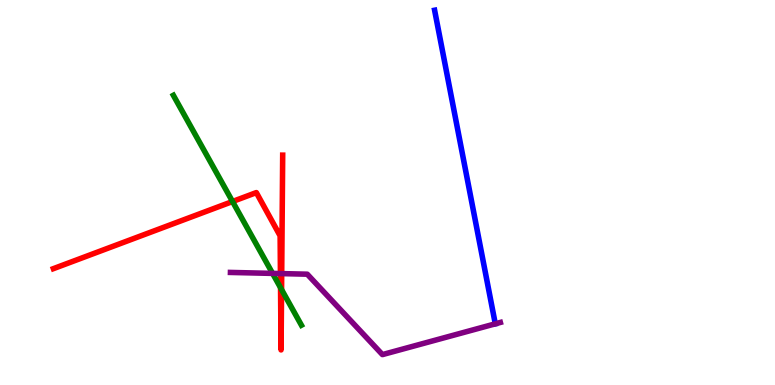[{'lines': ['blue', 'red'], 'intersections': []}, {'lines': ['green', 'red'], 'intersections': [{'x': 3.0, 'y': 4.77}, {'x': 3.62, 'y': 2.53}, {'x': 3.63, 'y': 2.48}]}, {'lines': ['purple', 'red'], 'intersections': [{'x': 3.62, 'y': 2.89}, {'x': 3.63, 'y': 2.89}]}, {'lines': ['blue', 'green'], 'intersections': []}, {'lines': ['blue', 'purple'], 'intersections': [{'x': 6.39, 'y': 1.59}]}, {'lines': ['green', 'purple'], 'intersections': [{'x': 3.52, 'y': 2.9}]}]